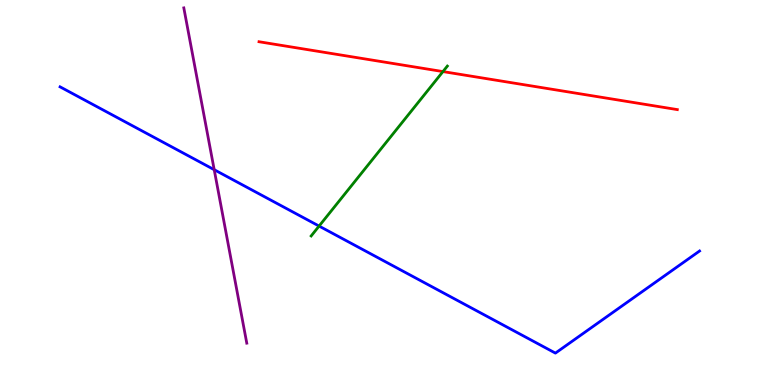[{'lines': ['blue', 'red'], 'intersections': []}, {'lines': ['green', 'red'], 'intersections': [{'x': 5.72, 'y': 8.14}]}, {'lines': ['purple', 'red'], 'intersections': []}, {'lines': ['blue', 'green'], 'intersections': [{'x': 4.12, 'y': 4.13}]}, {'lines': ['blue', 'purple'], 'intersections': [{'x': 2.76, 'y': 5.59}]}, {'lines': ['green', 'purple'], 'intersections': []}]